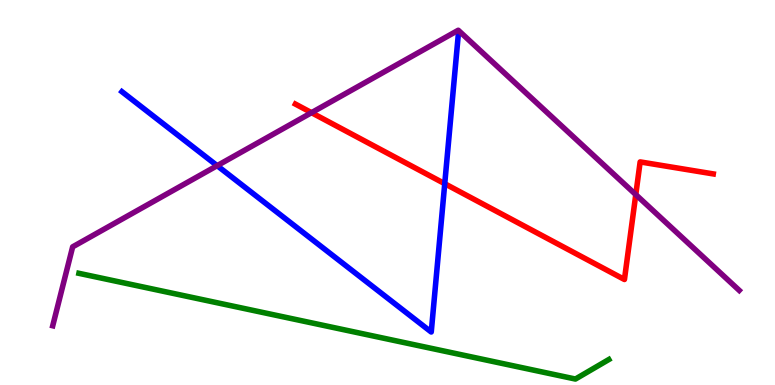[{'lines': ['blue', 'red'], 'intersections': [{'x': 5.74, 'y': 5.23}]}, {'lines': ['green', 'red'], 'intersections': []}, {'lines': ['purple', 'red'], 'intersections': [{'x': 4.02, 'y': 7.07}, {'x': 8.2, 'y': 4.95}]}, {'lines': ['blue', 'green'], 'intersections': []}, {'lines': ['blue', 'purple'], 'intersections': [{'x': 2.8, 'y': 5.7}]}, {'lines': ['green', 'purple'], 'intersections': []}]